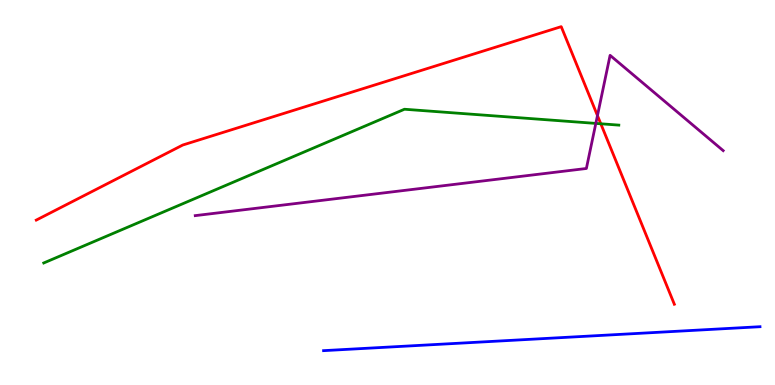[{'lines': ['blue', 'red'], 'intersections': []}, {'lines': ['green', 'red'], 'intersections': [{'x': 7.75, 'y': 6.78}]}, {'lines': ['purple', 'red'], 'intersections': [{'x': 7.71, 'y': 7.0}]}, {'lines': ['blue', 'green'], 'intersections': []}, {'lines': ['blue', 'purple'], 'intersections': []}, {'lines': ['green', 'purple'], 'intersections': [{'x': 7.69, 'y': 6.79}]}]